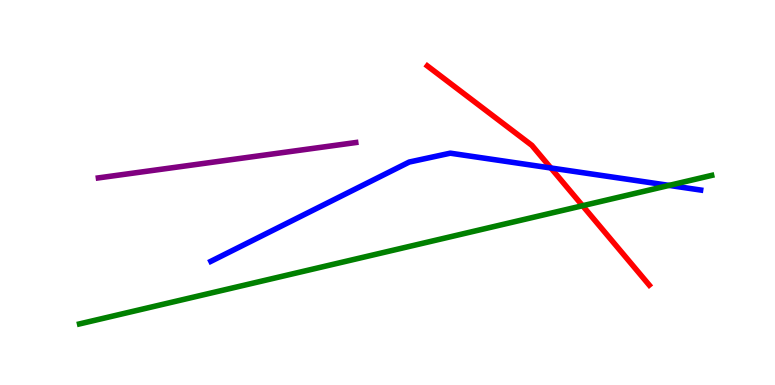[{'lines': ['blue', 'red'], 'intersections': [{'x': 7.11, 'y': 5.64}]}, {'lines': ['green', 'red'], 'intersections': [{'x': 7.52, 'y': 4.66}]}, {'lines': ['purple', 'red'], 'intersections': []}, {'lines': ['blue', 'green'], 'intersections': [{'x': 8.63, 'y': 5.18}]}, {'lines': ['blue', 'purple'], 'intersections': []}, {'lines': ['green', 'purple'], 'intersections': []}]